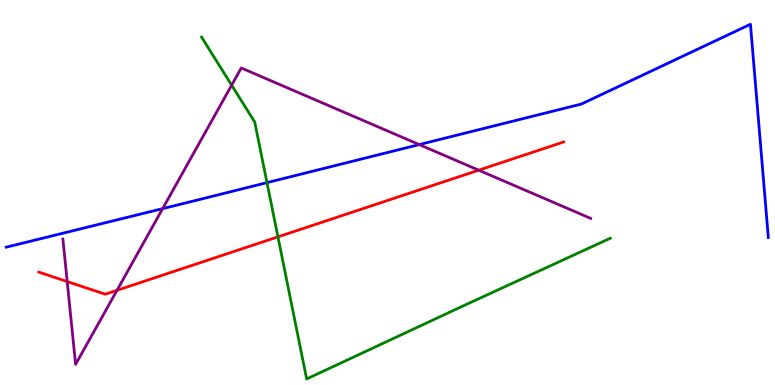[{'lines': ['blue', 'red'], 'intersections': []}, {'lines': ['green', 'red'], 'intersections': [{'x': 3.59, 'y': 3.85}]}, {'lines': ['purple', 'red'], 'intersections': [{'x': 0.867, 'y': 2.69}, {'x': 1.51, 'y': 2.46}, {'x': 6.18, 'y': 5.58}]}, {'lines': ['blue', 'green'], 'intersections': [{'x': 3.44, 'y': 5.26}]}, {'lines': ['blue', 'purple'], 'intersections': [{'x': 2.1, 'y': 4.58}, {'x': 5.41, 'y': 6.24}]}, {'lines': ['green', 'purple'], 'intersections': [{'x': 2.99, 'y': 7.79}]}]